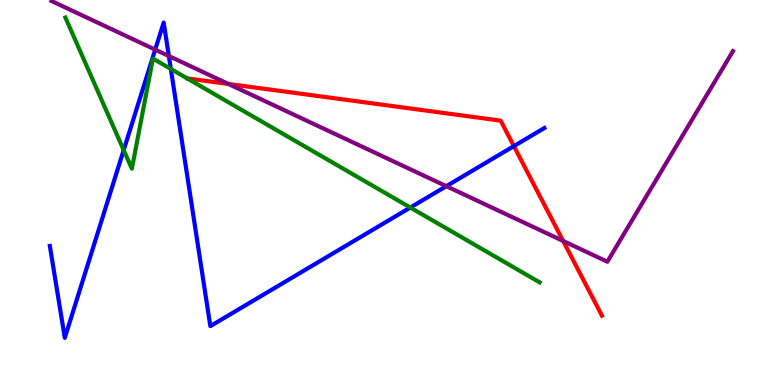[{'lines': ['blue', 'red'], 'intersections': [{'x': 6.63, 'y': 6.2}]}, {'lines': ['green', 'red'], 'intersections': []}, {'lines': ['purple', 'red'], 'intersections': [{'x': 2.95, 'y': 7.82}, {'x': 7.27, 'y': 3.74}]}, {'lines': ['blue', 'green'], 'intersections': [{'x': 1.6, 'y': 6.1}, {'x': 2.2, 'y': 8.21}, {'x': 5.29, 'y': 4.61}]}, {'lines': ['blue', 'purple'], 'intersections': [{'x': 2.0, 'y': 8.71}, {'x': 2.18, 'y': 8.54}, {'x': 5.76, 'y': 5.16}]}, {'lines': ['green', 'purple'], 'intersections': []}]